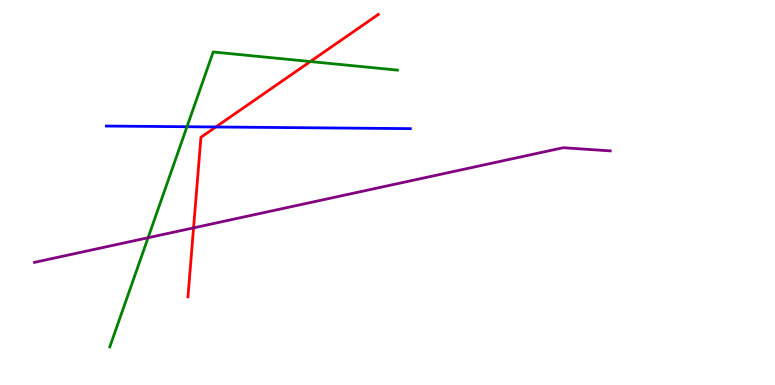[{'lines': ['blue', 'red'], 'intersections': [{'x': 2.78, 'y': 6.7}]}, {'lines': ['green', 'red'], 'intersections': [{'x': 4.0, 'y': 8.4}]}, {'lines': ['purple', 'red'], 'intersections': [{'x': 2.5, 'y': 4.08}]}, {'lines': ['blue', 'green'], 'intersections': [{'x': 2.41, 'y': 6.71}]}, {'lines': ['blue', 'purple'], 'intersections': []}, {'lines': ['green', 'purple'], 'intersections': [{'x': 1.91, 'y': 3.83}]}]